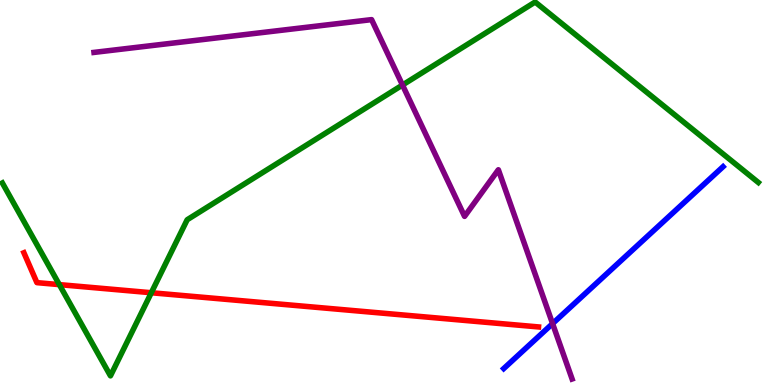[{'lines': ['blue', 'red'], 'intersections': []}, {'lines': ['green', 'red'], 'intersections': [{'x': 0.766, 'y': 2.61}, {'x': 1.95, 'y': 2.4}]}, {'lines': ['purple', 'red'], 'intersections': []}, {'lines': ['blue', 'green'], 'intersections': []}, {'lines': ['blue', 'purple'], 'intersections': [{'x': 7.13, 'y': 1.59}]}, {'lines': ['green', 'purple'], 'intersections': [{'x': 5.19, 'y': 7.79}]}]